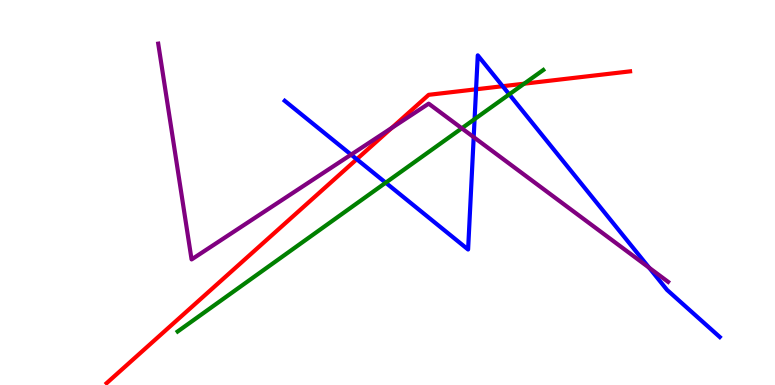[{'lines': ['blue', 'red'], 'intersections': [{'x': 4.6, 'y': 5.86}, {'x': 6.14, 'y': 7.68}, {'x': 6.49, 'y': 7.76}]}, {'lines': ['green', 'red'], 'intersections': [{'x': 6.76, 'y': 7.83}]}, {'lines': ['purple', 'red'], 'intersections': [{'x': 5.05, 'y': 6.68}]}, {'lines': ['blue', 'green'], 'intersections': [{'x': 4.98, 'y': 5.25}, {'x': 6.12, 'y': 6.91}, {'x': 6.57, 'y': 7.55}]}, {'lines': ['blue', 'purple'], 'intersections': [{'x': 4.53, 'y': 5.98}, {'x': 6.11, 'y': 6.44}, {'x': 8.38, 'y': 3.05}]}, {'lines': ['green', 'purple'], 'intersections': [{'x': 5.96, 'y': 6.67}]}]